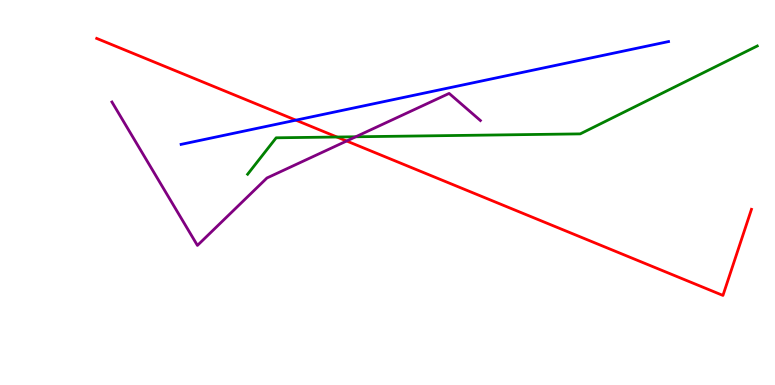[{'lines': ['blue', 'red'], 'intersections': [{'x': 3.82, 'y': 6.88}]}, {'lines': ['green', 'red'], 'intersections': [{'x': 4.35, 'y': 6.44}]}, {'lines': ['purple', 'red'], 'intersections': [{'x': 4.47, 'y': 6.34}]}, {'lines': ['blue', 'green'], 'intersections': []}, {'lines': ['blue', 'purple'], 'intersections': []}, {'lines': ['green', 'purple'], 'intersections': [{'x': 4.59, 'y': 6.45}]}]